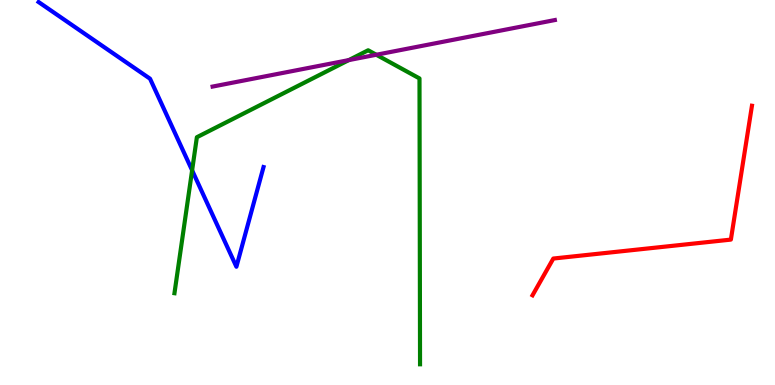[{'lines': ['blue', 'red'], 'intersections': []}, {'lines': ['green', 'red'], 'intersections': []}, {'lines': ['purple', 'red'], 'intersections': []}, {'lines': ['blue', 'green'], 'intersections': [{'x': 2.48, 'y': 5.58}]}, {'lines': ['blue', 'purple'], 'intersections': []}, {'lines': ['green', 'purple'], 'intersections': [{'x': 4.5, 'y': 8.44}, {'x': 4.86, 'y': 8.58}]}]